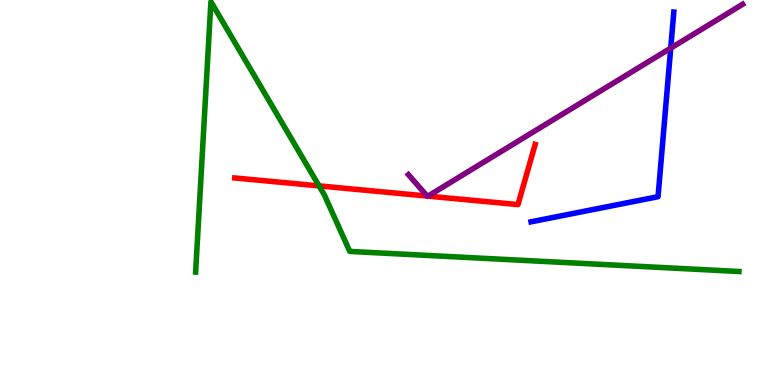[{'lines': ['blue', 'red'], 'intersections': []}, {'lines': ['green', 'red'], 'intersections': [{'x': 4.12, 'y': 5.17}]}, {'lines': ['purple', 'red'], 'intersections': [{'x': 5.51, 'y': 4.91}, {'x': 5.52, 'y': 4.91}]}, {'lines': ['blue', 'green'], 'intersections': []}, {'lines': ['blue', 'purple'], 'intersections': [{'x': 8.65, 'y': 8.75}]}, {'lines': ['green', 'purple'], 'intersections': []}]